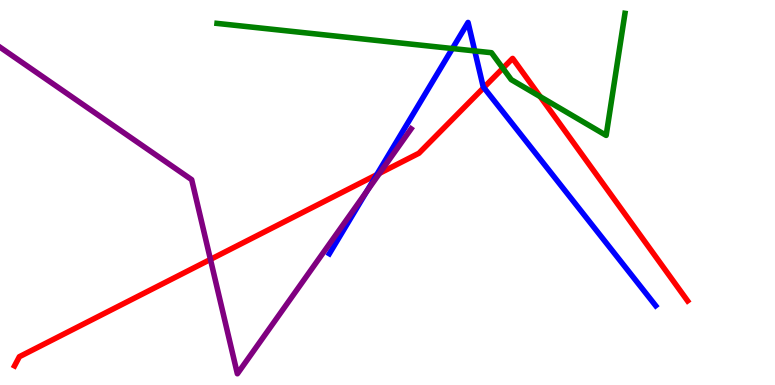[{'lines': ['blue', 'red'], 'intersections': [{'x': 4.86, 'y': 5.46}, {'x': 6.24, 'y': 7.73}]}, {'lines': ['green', 'red'], 'intersections': [{'x': 6.49, 'y': 8.23}, {'x': 6.97, 'y': 7.49}]}, {'lines': ['purple', 'red'], 'intersections': [{'x': 2.72, 'y': 3.26}, {'x': 4.9, 'y': 5.5}]}, {'lines': ['blue', 'green'], 'intersections': [{'x': 5.84, 'y': 8.74}, {'x': 6.13, 'y': 8.68}]}, {'lines': ['blue', 'purple'], 'intersections': [{'x': 4.73, 'y': 5.03}]}, {'lines': ['green', 'purple'], 'intersections': []}]